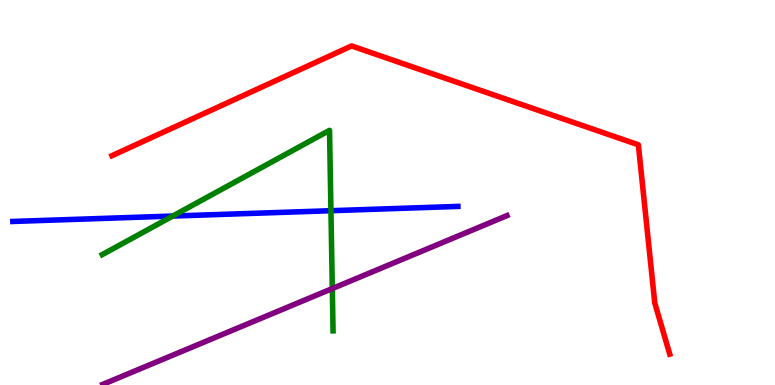[{'lines': ['blue', 'red'], 'intersections': []}, {'lines': ['green', 'red'], 'intersections': []}, {'lines': ['purple', 'red'], 'intersections': []}, {'lines': ['blue', 'green'], 'intersections': [{'x': 2.23, 'y': 4.39}, {'x': 4.27, 'y': 4.53}]}, {'lines': ['blue', 'purple'], 'intersections': []}, {'lines': ['green', 'purple'], 'intersections': [{'x': 4.29, 'y': 2.51}]}]